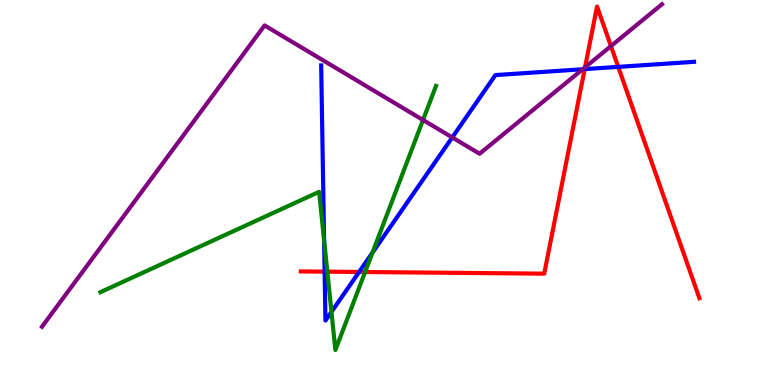[{'lines': ['blue', 'red'], 'intersections': [{'x': 4.19, 'y': 2.94}, {'x': 4.63, 'y': 2.94}, {'x': 7.54, 'y': 8.2}, {'x': 7.98, 'y': 8.26}]}, {'lines': ['green', 'red'], 'intersections': [{'x': 4.22, 'y': 2.94}, {'x': 4.71, 'y': 2.93}]}, {'lines': ['purple', 'red'], 'intersections': [{'x': 7.55, 'y': 8.25}, {'x': 7.88, 'y': 8.8}]}, {'lines': ['blue', 'green'], 'intersections': [{'x': 4.18, 'y': 3.76}, {'x': 4.28, 'y': 1.9}, {'x': 4.81, 'y': 3.44}]}, {'lines': ['blue', 'purple'], 'intersections': [{'x': 5.84, 'y': 6.43}, {'x': 7.52, 'y': 8.2}]}, {'lines': ['green', 'purple'], 'intersections': [{'x': 5.46, 'y': 6.88}]}]